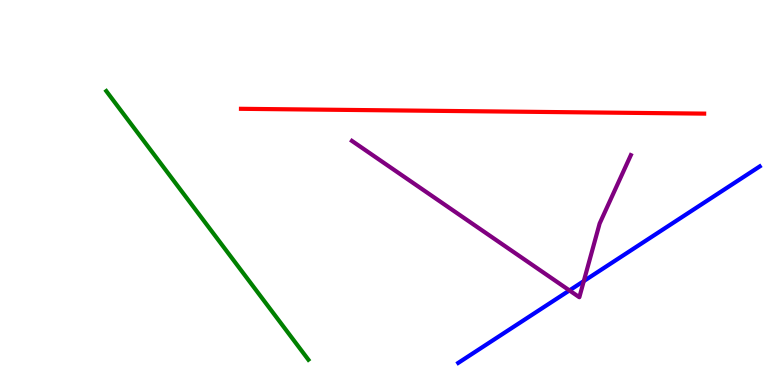[{'lines': ['blue', 'red'], 'intersections': []}, {'lines': ['green', 'red'], 'intersections': []}, {'lines': ['purple', 'red'], 'intersections': []}, {'lines': ['blue', 'green'], 'intersections': []}, {'lines': ['blue', 'purple'], 'intersections': [{'x': 7.35, 'y': 2.46}, {'x': 7.53, 'y': 2.7}]}, {'lines': ['green', 'purple'], 'intersections': []}]